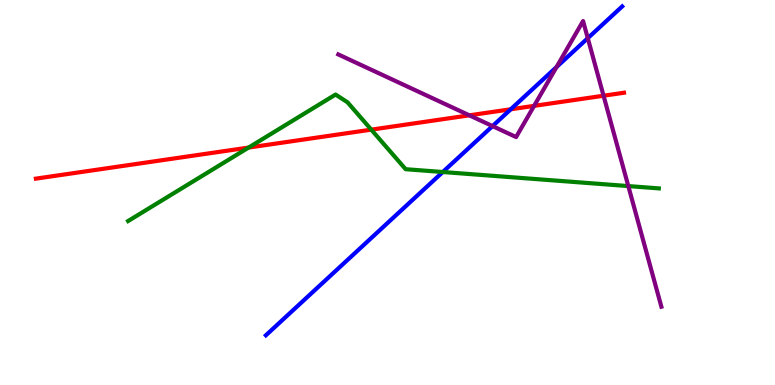[{'lines': ['blue', 'red'], 'intersections': [{'x': 6.59, 'y': 7.16}]}, {'lines': ['green', 'red'], 'intersections': [{'x': 3.21, 'y': 6.17}, {'x': 4.79, 'y': 6.63}]}, {'lines': ['purple', 'red'], 'intersections': [{'x': 6.06, 'y': 7.0}, {'x': 6.89, 'y': 7.25}, {'x': 7.79, 'y': 7.51}]}, {'lines': ['blue', 'green'], 'intersections': [{'x': 5.71, 'y': 5.53}]}, {'lines': ['blue', 'purple'], 'intersections': [{'x': 6.36, 'y': 6.72}, {'x': 7.18, 'y': 8.26}, {'x': 7.58, 'y': 9.01}]}, {'lines': ['green', 'purple'], 'intersections': [{'x': 8.11, 'y': 5.17}]}]